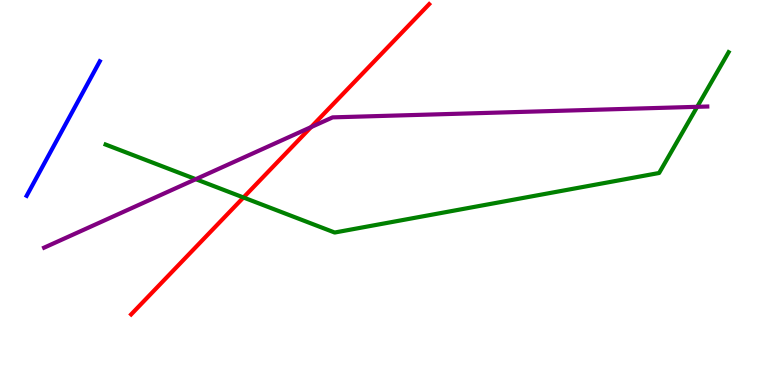[{'lines': ['blue', 'red'], 'intersections': []}, {'lines': ['green', 'red'], 'intersections': [{'x': 3.14, 'y': 4.87}]}, {'lines': ['purple', 'red'], 'intersections': [{'x': 4.01, 'y': 6.7}]}, {'lines': ['blue', 'green'], 'intersections': []}, {'lines': ['blue', 'purple'], 'intersections': []}, {'lines': ['green', 'purple'], 'intersections': [{'x': 2.53, 'y': 5.35}, {'x': 9.0, 'y': 7.23}]}]